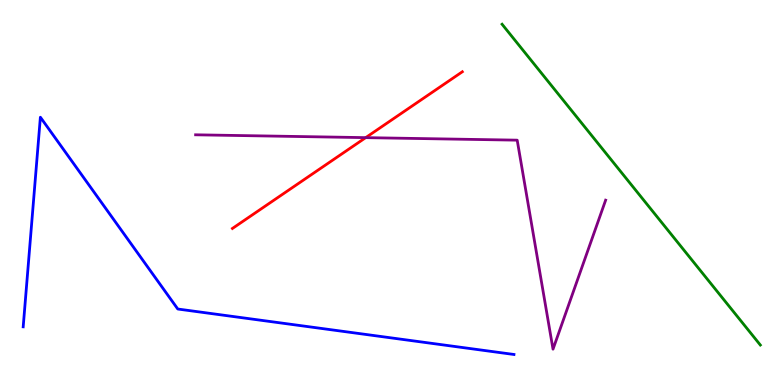[{'lines': ['blue', 'red'], 'intersections': []}, {'lines': ['green', 'red'], 'intersections': []}, {'lines': ['purple', 'red'], 'intersections': [{'x': 4.72, 'y': 6.43}]}, {'lines': ['blue', 'green'], 'intersections': []}, {'lines': ['blue', 'purple'], 'intersections': []}, {'lines': ['green', 'purple'], 'intersections': []}]